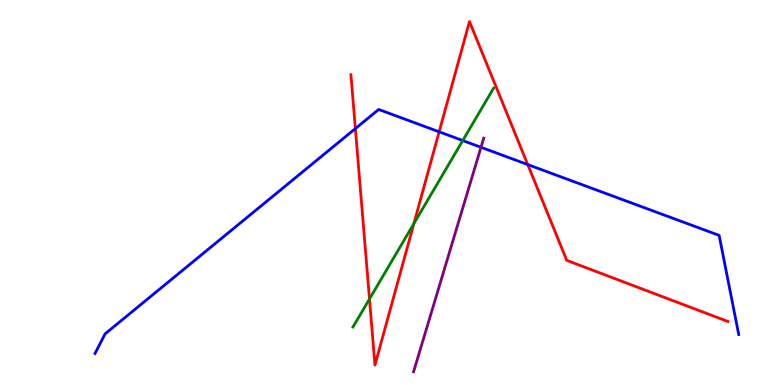[{'lines': ['blue', 'red'], 'intersections': [{'x': 4.59, 'y': 6.66}, {'x': 5.67, 'y': 6.58}, {'x': 6.81, 'y': 5.73}]}, {'lines': ['green', 'red'], 'intersections': [{'x': 4.77, 'y': 2.23}, {'x': 5.34, 'y': 4.19}]}, {'lines': ['purple', 'red'], 'intersections': []}, {'lines': ['blue', 'green'], 'intersections': [{'x': 5.97, 'y': 6.35}]}, {'lines': ['blue', 'purple'], 'intersections': [{'x': 6.21, 'y': 6.17}]}, {'lines': ['green', 'purple'], 'intersections': []}]